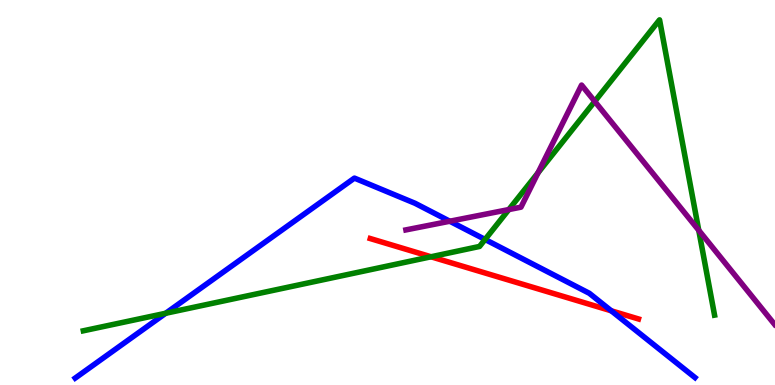[{'lines': ['blue', 'red'], 'intersections': [{'x': 7.89, 'y': 1.93}]}, {'lines': ['green', 'red'], 'intersections': [{'x': 5.56, 'y': 3.33}]}, {'lines': ['purple', 'red'], 'intersections': []}, {'lines': ['blue', 'green'], 'intersections': [{'x': 2.14, 'y': 1.86}, {'x': 6.26, 'y': 3.78}]}, {'lines': ['blue', 'purple'], 'intersections': [{'x': 5.8, 'y': 4.25}]}, {'lines': ['green', 'purple'], 'intersections': [{'x': 6.57, 'y': 4.56}, {'x': 6.94, 'y': 5.51}, {'x': 7.67, 'y': 7.37}, {'x': 9.02, 'y': 4.02}]}]